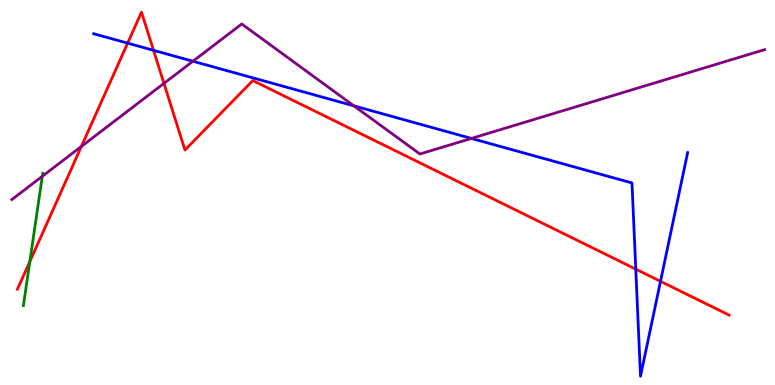[{'lines': ['blue', 'red'], 'intersections': [{'x': 1.65, 'y': 8.88}, {'x': 1.98, 'y': 8.69}, {'x': 8.2, 'y': 3.01}, {'x': 8.52, 'y': 2.69}]}, {'lines': ['green', 'red'], 'intersections': [{'x': 0.385, 'y': 3.21}]}, {'lines': ['purple', 'red'], 'intersections': [{'x': 1.05, 'y': 6.2}, {'x': 2.12, 'y': 7.83}]}, {'lines': ['blue', 'green'], 'intersections': []}, {'lines': ['blue', 'purple'], 'intersections': [{'x': 2.49, 'y': 8.41}, {'x': 4.57, 'y': 7.25}, {'x': 6.08, 'y': 6.4}]}, {'lines': ['green', 'purple'], 'intersections': [{'x': 0.546, 'y': 5.42}]}]